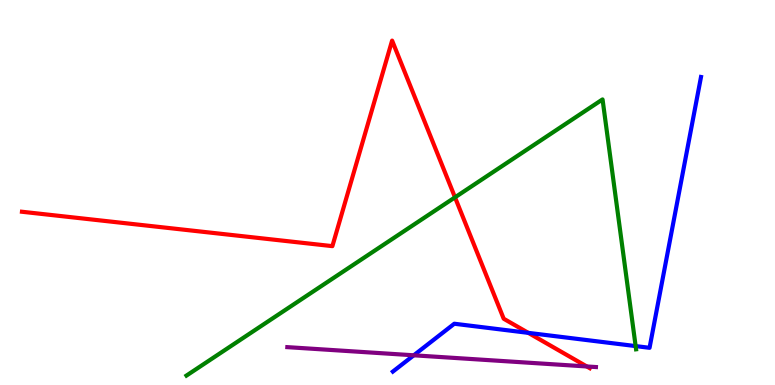[{'lines': ['blue', 'red'], 'intersections': [{'x': 6.82, 'y': 1.35}]}, {'lines': ['green', 'red'], 'intersections': [{'x': 5.87, 'y': 4.87}]}, {'lines': ['purple', 'red'], 'intersections': [{'x': 7.57, 'y': 0.481}]}, {'lines': ['blue', 'green'], 'intersections': [{'x': 8.2, 'y': 1.01}]}, {'lines': ['blue', 'purple'], 'intersections': [{'x': 5.34, 'y': 0.771}]}, {'lines': ['green', 'purple'], 'intersections': []}]